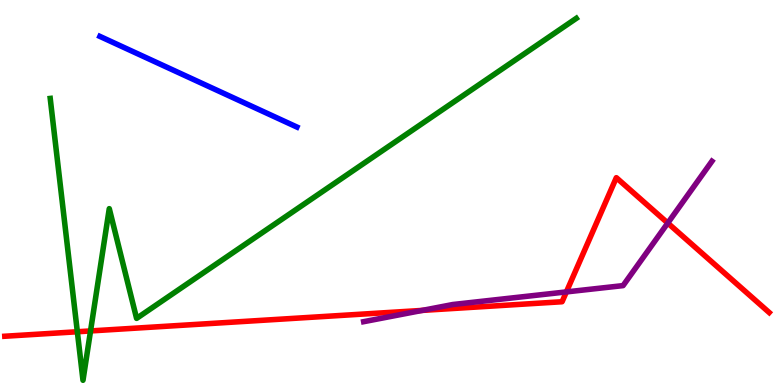[{'lines': ['blue', 'red'], 'intersections': []}, {'lines': ['green', 'red'], 'intersections': [{'x': 0.998, 'y': 1.38}, {'x': 1.17, 'y': 1.4}]}, {'lines': ['purple', 'red'], 'intersections': [{'x': 5.45, 'y': 1.94}, {'x': 7.31, 'y': 2.42}, {'x': 8.62, 'y': 4.21}]}, {'lines': ['blue', 'green'], 'intersections': []}, {'lines': ['blue', 'purple'], 'intersections': []}, {'lines': ['green', 'purple'], 'intersections': []}]